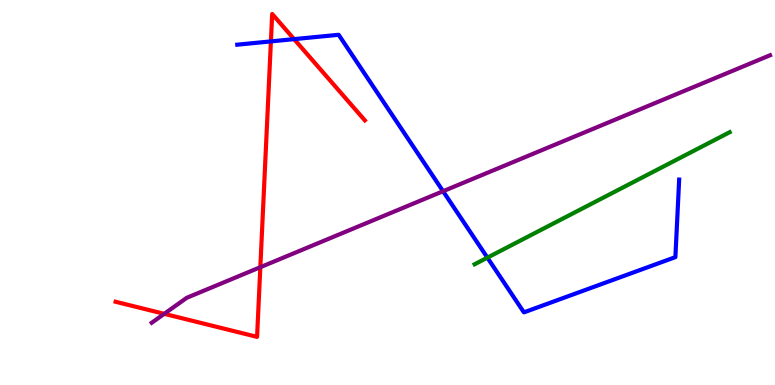[{'lines': ['blue', 'red'], 'intersections': [{'x': 3.5, 'y': 8.92}, {'x': 3.79, 'y': 8.98}]}, {'lines': ['green', 'red'], 'intersections': []}, {'lines': ['purple', 'red'], 'intersections': [{'x': 2.12, 'y': 1.85}, {'x': 3.36, 'y': 3.06}]}, {'lines': ['blue', 'green'], 'intersections': [{'x': 6.29, 'y': 3.31}]}, {'lines': ['blue', 'purple'], 'intersections': [{'x': 5.72, 'y': 5.03}]}, {'lines': ['green', 'purple'], 'intersections': []}]